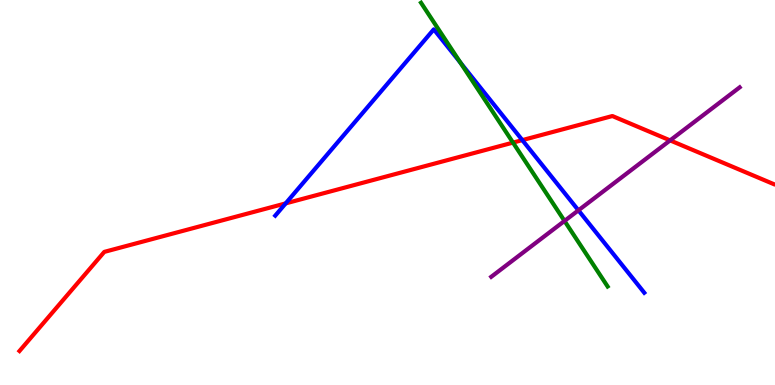[{'lines': ['blue', 'red'], 'intersections': [{'x': 3.69, 'y': 4.72}, {'x': 6.74, 'y': 6.36}]}, {'lines': ['green', 'red'], 'intersections': [{'x': 6.62, 'y': 6.3}]}, {'lines': ['purple', 'red'], 'intersections': [{'x': 8.65, 'y': 6.35}]}, {'lines': ['blue', 'green'], 'intersections': [{'x': 5.94, 'y': 8.37}]}, {'lines': ['blue', 'purple'], 'intersections': [{'x': 7.46, 'y': 4.54}]}, {'lines': ['green', 'purple'], 'intersections': [{'x': 7.28, 'y': 4.26}]}]